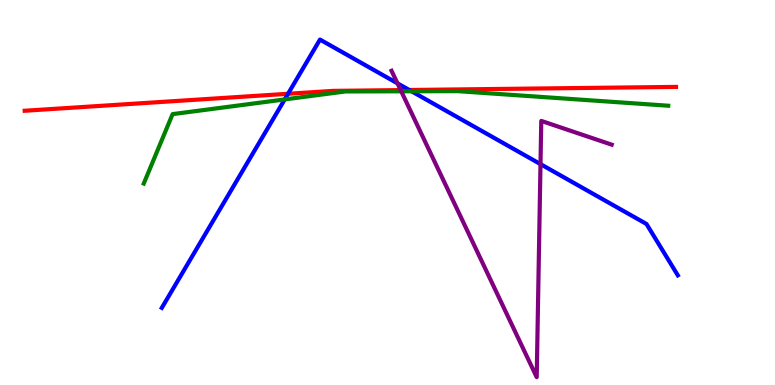[{'lines': ['blue', 'red'], 'intersections': [{'x': 3.72, 'y': 7.56}, {'x': 5.28, 'y': 7.66}]}, {'lines': ['green', 'red'], 'intersections': []}, {'lines': ['purple', 'red'], 'intersections': [{'x': 5.17, 'y': 7.66}]}, {'lines': ['blue', 'green'], 'intersections': [{'x': 3.67, 'y': 7.42}, {'x': 5.31, 'y': 7.63}]}, {'lines': ['blue', 'purple'], 'intersections': [{'x': 5.13, 'y': 7.84}, {'x': 6.97, 'y': 5.74}]}, {'lines': ['green', 'purple'], 'intersections': [{'x': 5.18, 'y': 7.63}]}]